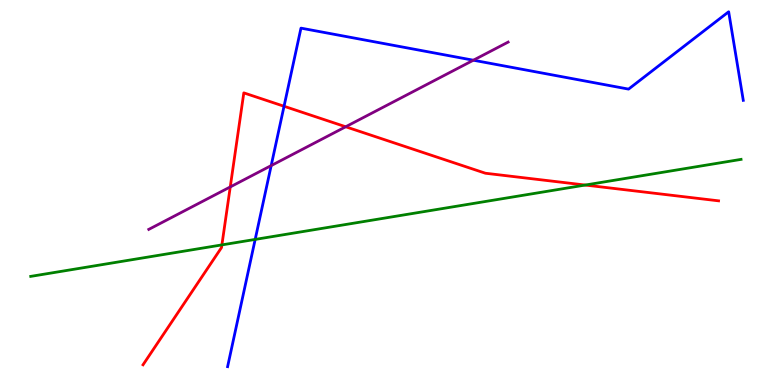[{'lines': ['blue', 'red'], 'intersections': [{'x': 3.67, 'y': 7.24}]}, {'lines': ['green', 'red'], 'intersections': [{'x': 2.86, 'y': 3.64}, {'x': 7.55, 'y': 5.19}]}, {'lines': ['purple', 'red'], 'intersections': [{'x': 2.97, 'y': 5.14}, {'x': 4.46, 'y': 6.71}]}, {'lines': ['blue', 'green'], 'intersections': [{'x': 3.29, 'y': 3.78}]}, {'lines': ['blue', 'purple'], 'intersections': [{'x': 3.5, 'y': 5.7}, {'x': 6.11, 'y': 8.44}]}, {'lines': ['green', 'purple'], 'intersections': []}]